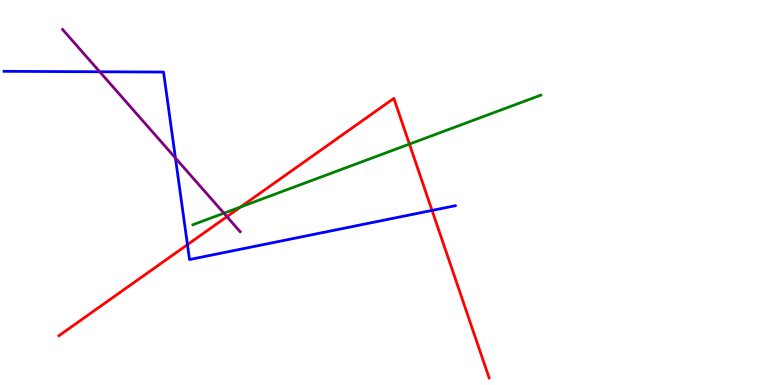[{'lines': ['blue', 'red'], 'intersections': [{'x': 2.42, 'y': 3.65}, {'x': 5.57, 'y': 4.53}]}, {'lines': ['green', 'red'], 'intersections': [{'x': 3.11, 'y': 4.62}, {'x': 5.28, 'y': 6.26}]}, {'lines': ['purple', 'red'], 'intersections': [{'x': 2.93, 'y': 4.37}]}, {'lines': ['blue', 'green'], 'intersections': []}, {'lines': ['blue', 'purple'], 'intersections': [{'x': 1.29, 'y': 8.14}, {'x': 2.26, 'y': 5.9}]}, {'lines': ['green', 'purple'], 'intersections': [{'x': 2.89, 'y': 4.46}]}]